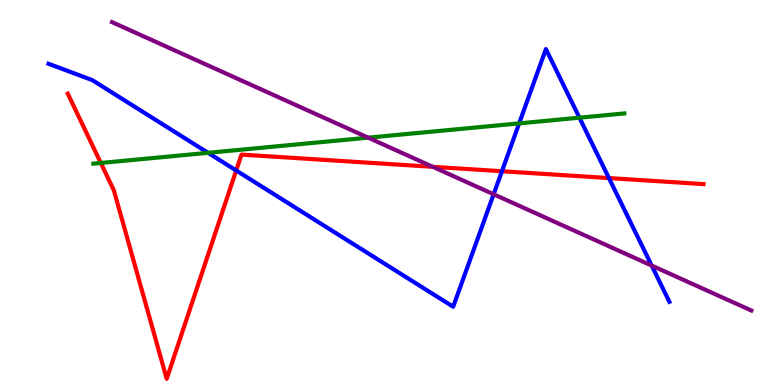[{'lines': ['blue', 'red'], 'intersections': [{'x': 3.05, 'y': 5.57}, {'x': 6.48, 'y': 5.55}, {'x': 7.86, 'y': 5.37}]}, {'lines': ['green', 'red'], 'intersections': [{'x': 1.3, 'y': 5.77}]}, {'lines': ['purple', 'red'], 'intersections': [{'x': 5.58, 'y': 5.67}]}, {'lines': ['blue', 'green'], 'intersections': [{'x': 2.68, 'y': 6.03}, {'x': 6.7, 'y': 6.8}, {'x': 7.48, 'y': 6.94}]}, {'lines': ['blue', 'purple'], 'intersections': [{'x': 6.37, 'y': 4.95}, {'x': 8.41, 'y': 3.1}]}, {'lines': ['green', 'purple'], 'intersections': [{'x': 4.75, 'y': 6.42}]}]